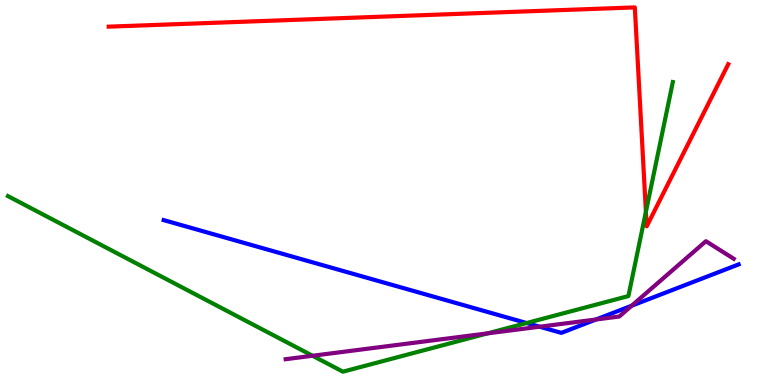[{'lines': ['blue', 'red'], 'intersections': []}, {'lines': ['green', 'red'], 'intersections': [{'x': 8.33, 'y': 4.5}]}, {'lines': ['purple', 'red'], 'intersections': []}, {'lines': ['blue', 'green'], 'intersections': [{'x': 6.8, 'y': 1.61}]}, {'lines': ['blue', 'purple'], 'intersections': [{'x': 6.96, 'y': 1.51}, {'x': 7.69, 'y': 1.7}, {'x': 8.15, 'y': 2.06}]}, {'lines': ['green', 'purple'], 'intersections': [{'x': 4.03, 'y': 0.759}, {'x': 6.29, 'y': 1.34}]}]